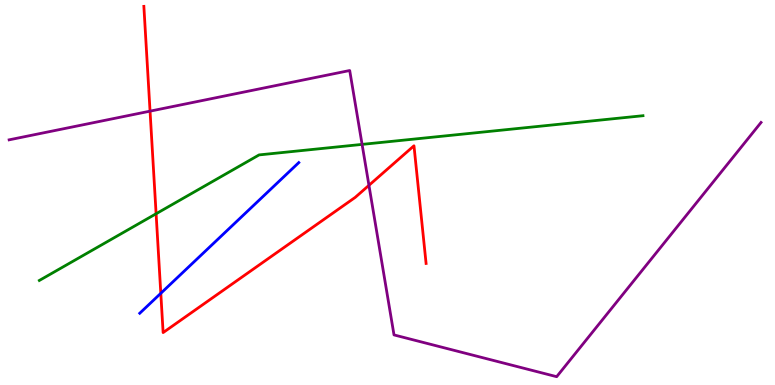[{'lines': ['blue', 'red'], 'intersections': [{'x': 2.07, 'y': 2.38}]}, {'lines': ['green', 'red'], 'intersections': [{'x': 2.01, 'y': 4.45}]}, {'lines': ['purple', 'red'], 'intersections': [{'x': 1.94, 'y': 7.11}, {'x': 4.76, 'y': 5.19}]}, {'lines': ['blue', 'green'], 'intersections': []}, {'lines': ['blue', 'purple'], 'intersections': []}, {'lines': ['green', 'purple'], 'intersections': [{'x': 4.67, 'y': 6.25}]}]